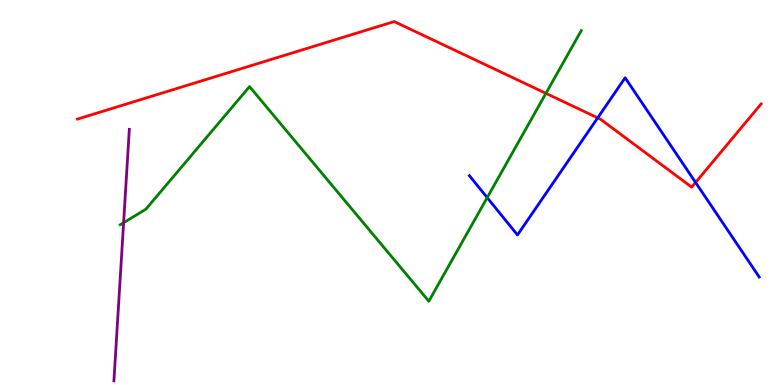[{'lines': ['blue', 'red'], 'intersections': [{'x': 7.71, 'y': 6.94}, {'x': 8.98, 'y': 5.26}]}, {'lines': ['green', 'red'], 'intersections': [{'x': 7.04, 'y': 7.58}]}, {'lines': ['purple', 'red'], 'intersections': []}, {'lines': ['blue', 'green'], 'intersections': [{'x': 6.29, 'y': 4.87}]}, {'lines': ['blue', 'purple'], 'intersections': []}, {'lines': ['green', 'purple'], 'intersections': [{'x': 1.59, 'y': 4.22}]}]